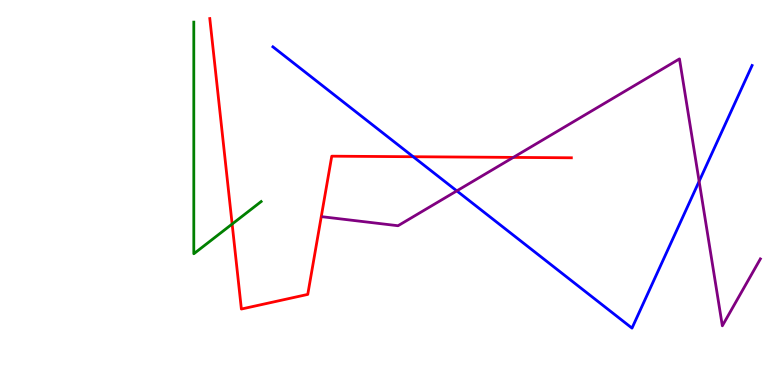[{'lines': ['blue', 'red'], 'intersections': [{'x': 5.33, 'y': 5.93}]}, {'lines': ['green', 'red'], 'intersections': [{'x': 3.0, 'y': 4.18}]}, {'lines': ['purple', 'red'], 'intersections': [{'x': 6.62, 'y': 5.91}]}, {'lines': ['blue', 'green'], 'intersections': []}, {'lines': ['blue', 'purple'], 'intersections': [{'x': 5.89, 'y': 5.04}, {'x': 9.02, 'y': 5.29}]}, {'lines': ['green', 'purple'], 'intersections': []}]